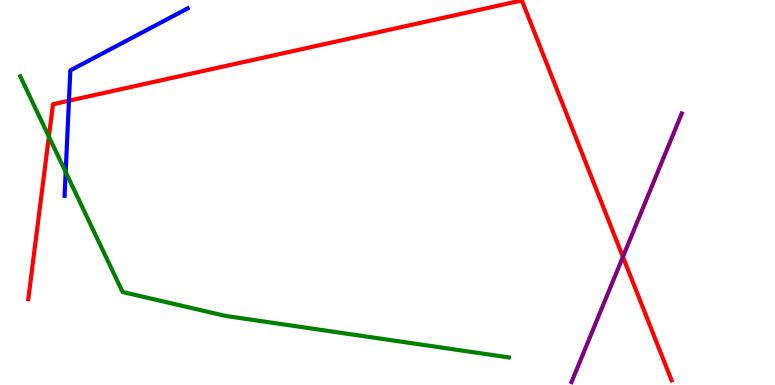[{'lines': ['blue', 'red'], 'intersections': [{'x': 0.89, 'y': 7.38}]}, {'lines': ['green', 'red'], 'intersections': [{'x': 0.631, 'y': 6.45}]}, {'lines': ['purple', 'red'], 'intersections': [{'x': 8.04, 'y': 3.33}]}, {'lines': ['blue', 'green'], 'intersections': [{'x': 0.848, 'y': 5.53}]}, {'lines': ['blue', 'purple'], 'intersections': []}, {'lines': ['green', 'purple'], 'intersections': []}]